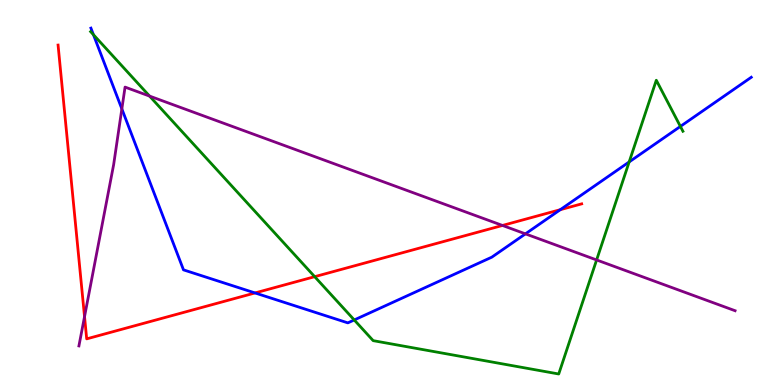[{'lines': ['blue', 'red'], 'intersections': [{'x': 3.29, 'y': 2.39}, {'x': 7.23, 'y': 4.55}]}, {'lines': ['green', 'red'], 'intersections': [{'x': 4.06, 'y': 2.81}]}, {'lines': ['purple', 'red'], 'intersections': [{'x': 1.09, 'y': 1.78}, {'x': 6.48, 'y': 4.14}]}, {'lines': ['blue', 'green'], 'intersections': [{'x': 1.21, 'y': 9.1}, {'x': 4.57, 'y': 1.69}, {'x': 8.12, 'y': 5.79}, {'x': 8.78, 'y': 6.72}]}, {'lines': ['blue', 'purple'], 'intersections': [{'x': 1.57, 'y': 7.17}, {'x': 6.78, 'y': 3.93}]}, {'lines': ['green', 'purple'], 'intersections': [{'x': 1.93, 'y': 7.5}, {'x': 7.7, 'y': 3.25}]}]